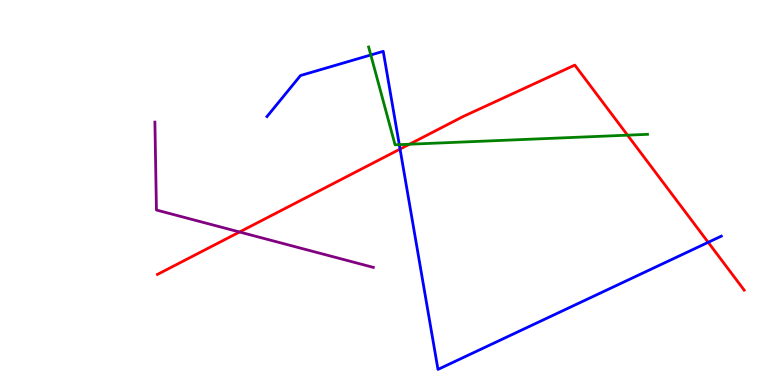[{'lines': ['blue', 'red'], 'intersections': [{'x': 5.16, 'y': 6.13}, {'x': 9.14, 'y': 3.71}]}, {'lines': ['green', 'red'], 'intersections': [{'x': 5.28, 'y': 6.25}, {'x': 8.1, 'y': 6.49}]}, {'lines': ['purple', 'red'], 'intersections': [{'x': 3.09, 'y': 3.97}]}, {'lines': ['blue', 'green'], 'intersections': [{'x': 4.78, 'y': 8.57}, {'x': 5.15, 'y': 6.24}]}, {'lines': ['blue', 'purple'], 'intersections': []}, {'lines': ['green', 'purple'], 'intersections': []}]